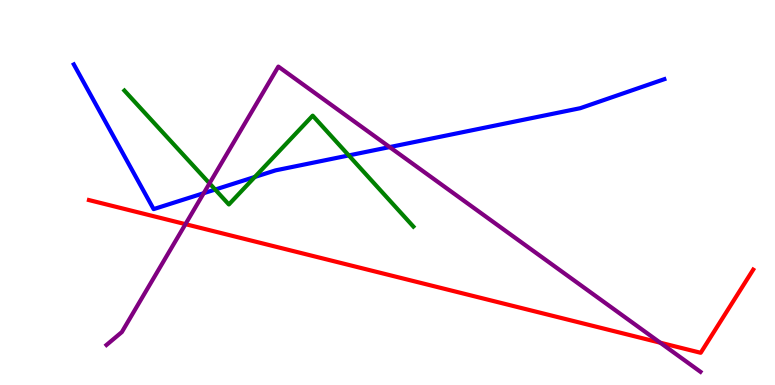[{'lines': ['blue', 'red'], 'intersections': []}, {'lines': ['green', 'red'], 'intersections': []}, {'lines': ['purple', 'red'], 'intersections': [{'x': 2.39, 'y': 4.18}, {'x': 8.52, 'y': 1.1}]}, {'lines': ['blue', 'green'], 'intersections': [{'x': 2.78, 'y': 5.08}, {'x': 3.29, 'y': 5.4}, {'x': 4.5, 'y': 5.96}]}, {'lines': ['blue', 'purple'], 'intersections': [{'x': 2.63, 'y': 4.98}, {'x': 5.03, 'y': 6.18}]}, {'lines': ['green', 'purple'], 'intersections': [{'x': 2.7, 'y': 5.24}]}]